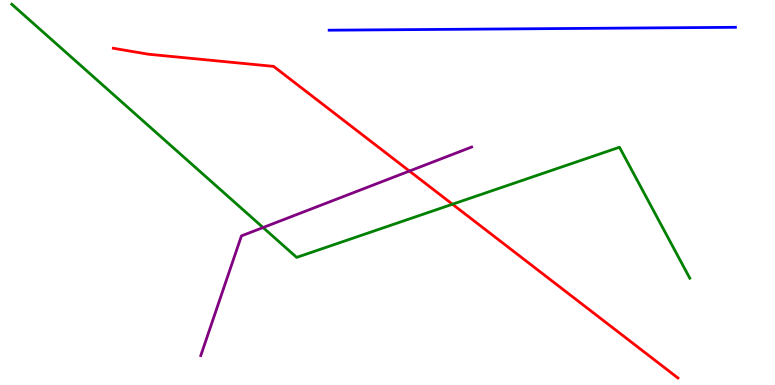[{'lines': ['blue', 'red'], 'intersections': []}, {'lines': ['green', 'red'], 'intersections': [{'x': 5.84, 'y': 4.7}]}, {'lines': ['purple', 'red'], 'intersections': [{'x': 5.28, 'y': 5.56}]}, {'lines': ['blue', 'green'], 'intersections': []}, {'lines': ['blue', 'purple'], 'intersections': []}, {'lines': ['green', 'purple'], 'intersections': [{'x': 3.39, 'y': 4.09}]}]